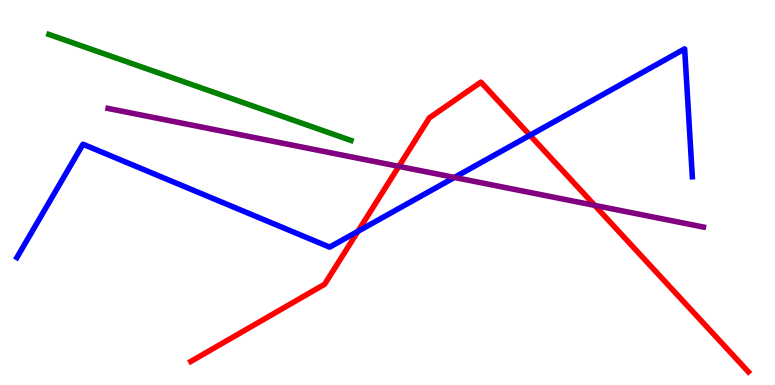[{'lines': ['blue', 'red'], 'intersections': [{'x': 4.62, 'y': 3.99}, {'x': 6.84, 'y': 6.49}]}, {'lines': ['green', 'red'], 'intersections': []}, {'lines': ['purple', 'red'], 'intersections': [{'x': 5.15, 'y': 5.68}, {'x': 7.67, 'y': 4.67}]}, {'lines': ['blue', 'green'], 'intersections': []}, {'lines': ['blue', 'purple'], 'intersections': [{'x': 5.86, 'y': 5.39}]}, {'lines': ['green', 'purple'], 'intersections': []}]